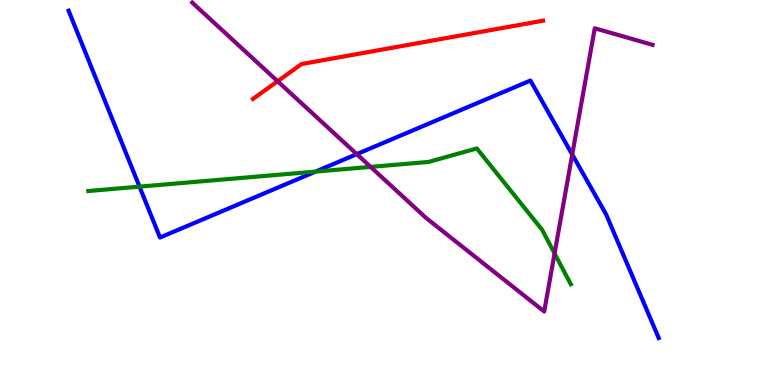[{'lines': ['blue', 'red'], 'intersections': []}, {'lines': ['green', 'red'], 'intersections': []}, {'lines': ['purple', 'red'], 'intersections': [{'x': 3.58, 'y': 7.89}]}, {'lines': ['blue', 'green'], 'intersections': [{'x': 1.8, 'y': 5.15}, {'x': 4.07, 'y': 5.54}]}, {'lines': ['blue', 'purple'], 'intersections': [{'x': 4.6, 'y': 6.0}, {'x': 7.38, 'y': 5.99}]}, {'lines': ['green', 'purple'], 'intersections': [{'x': 4.78, 'y': 5.67}, {'x': 7.16, 'y': 3.42}]}]